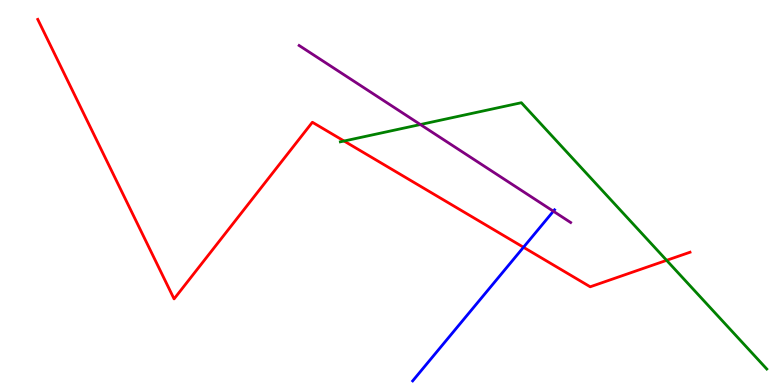[{'lines': ['blue', 'red'], 'intersections': [{'x': 6.75, 'y': 3.58}]}, {'lines': ['green', 'red'], 'intersections': [{'x': 4.44, 'y': 6.34}, {'x': 8.6, 'y': 3.24}]}, {'lines': ['purple', 'red'], 'intersections': []}, {'lines': ['blue', 'green'], 'intersections': []}, {'lines': ['blue', 'purple'], 'intersections': [{'x': 7.14, 'y': 4.51}]}, {'lines': ['green', 'purple'], 'intersections': [{'x': 5.42, 'y': 6.77}]}]